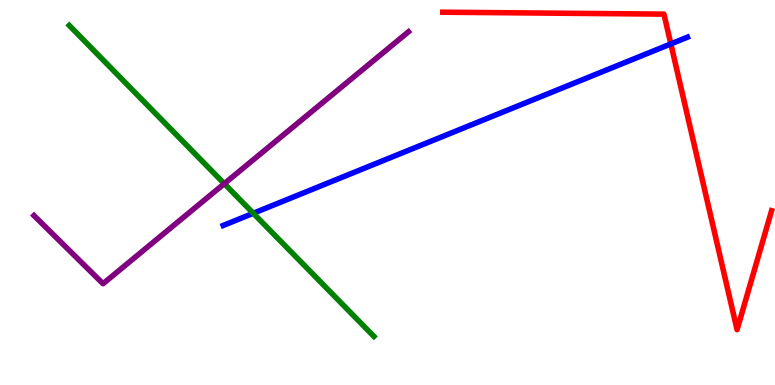[{'lines': ['blue', 'red'], 'intersections': [{'x': 8.66, 'y': 8.86}]}, {'lines': ['green', 'red'], 'intersections': []}, {'lines': ['purple', 'red'], 'intersections': []}, {'lines': ['blue', 'green'], 'intersections': [{'x': 3.27, 'y': 4.46}]}, {'lines': ['blue', 'purple'], 'intersections': []}, {'lines': ['green', 'purple'], 'intersections': [{'x': 2.89, 'y': 5.23}]}]